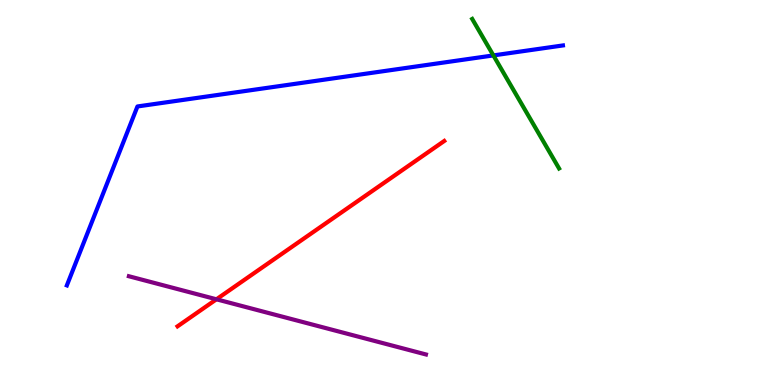[{'lines': ['blue', 'red'], 'intersections': []}, {'lines': ['green', 'red'], 'intersections': []}, {'lines': ['purple', 'red'], 'intersections': [{'x': 2.79, 'y': 2.23}]}, {'lines': ['blue', 'green'], 'intersections': [{'x': 6.37, 'y': 8.56}]}, {'lines': ['blue', 'purple'], 'intersections': []}, {'lines': ['green', 'purple'], 'intersections': []}]